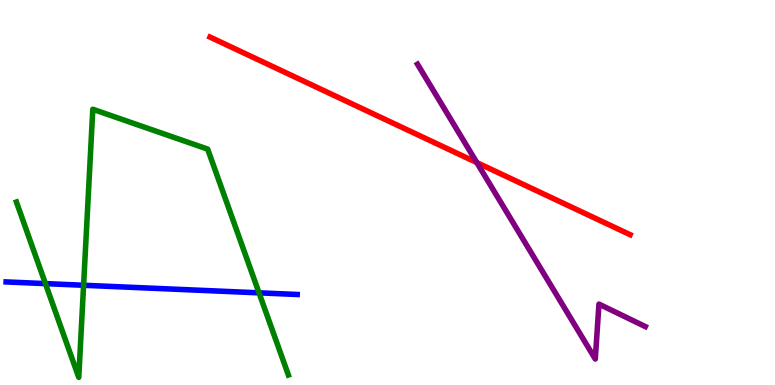[{'lines': ['blue', 'red'], 'intersections': []}, {'lines': ['green', 'red'], 'intersections': []}, {'lines': ['purple', 'red'], 'intersections': [{'x': 6.15, 'y': 5.78}]}, {'lines': ['blue', 'green'], 'intersections': [{'x': 0.586, 'y': 2.63}, {'x': 1.08, 'y': 2.59}, {'x': 3.34, 'y': 2.39}]}, {'lines': ['blue', 'purple'], 'intersections': []}, {'lines': ['green', 'purple'], 'intersections': []}]